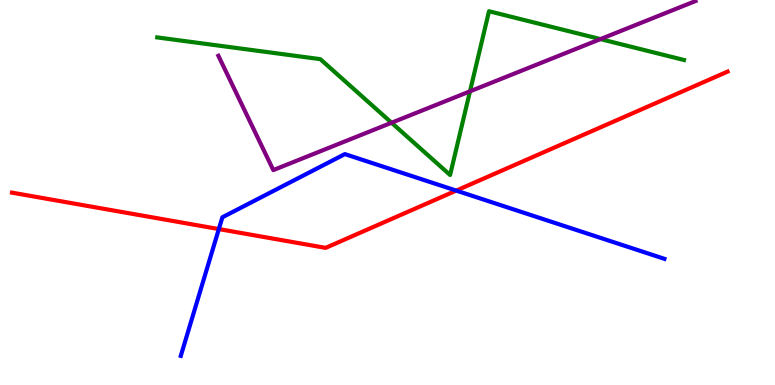[{'lines': ['blue', 'red'], 'intersections': [{'x': 2.82, 'y': 4.05}, {'x': 5.89, 'y': 5.05}]}, {'lines': ['green', 'red'], 'intersections': []}, {'lines': ['purple', 'red'], 'intersections': []}, {'lines': ['blue', 'green'], 'intersections': []}, {'lines': ['blue', 'purple'], 'intersections': []}, {'lines': ['green', 'purple'], 'intersections': [{'x': 5.05, 'y': 6.81}, {'x': 6.06, 'y': 7.63}, {'x': 7.75, 'y': 8.98}]}]